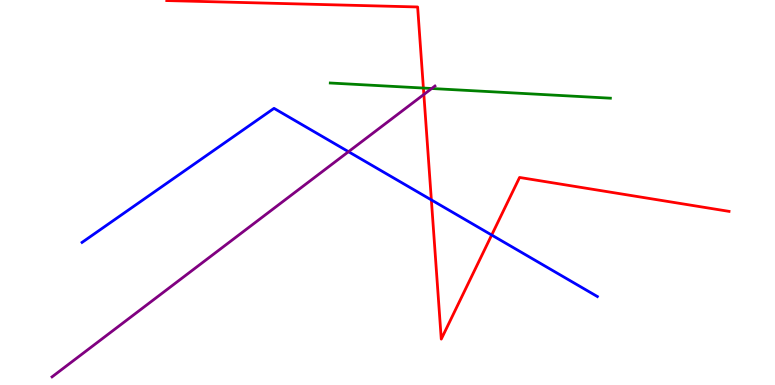[{'lines': ['blue', 'red'], 'intersections': [{'x': 5.57, 'y': 4.81}, {'x': 6.34, 'y': 3.9}]}, {'lines': ['green', 'red'], 'intersections': [{'x': 5.46, 'y': 7.71}]}, {'lines': ['purple', 'red'], 'intersections': [{'x': 5.47, 'y': 7.55}]}, {'lines': ['blue', 'green'], 'intersections': []}, {'lines': ['blue', 'purple'], 'intersections': [{'x': 4.5, 'y': 6.06}]}, {'lines': ['green', 'purple'], 'intersections': [{'x': 5.57, 'y': 7.7}]}]